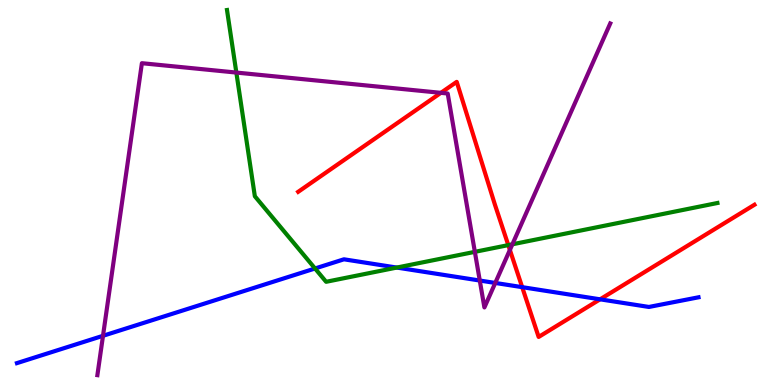[{'lines': ['blue', 'red'], 'intersections': [{'x': 6.74, 'y': 2.54}, {'x': 7.74, 'y': 2.23}]}, {'lines': ['green', 'red'], 'intersections': [{'x': 6.56, 'y': 3.63}]}, {'lines': ['purple', 'red'], 'intersections': [{'x': 5.69, 'y': 7.59}, {'x': 6.58, 'y': 3.51}]}, {'lines': ['blue', 'green'], 'intersections': [{'x': 4.06, 'y': 3.03}, {'x': 5.12, 'y': 3.05}]}, {'lines': ['blue', 'purple'], 'intersections': [{'x': 1.33, 'y': 1.28}, {'x': 6.19, 'y': 2.71}, {'x': 6.39, 'y': 2.65}]}, {'lines': ['green', 'purple'], 'intersections': [{'x': 3.05, 'y': 8.12}, {'x': 6.13, 'y': 3.46}, {'x': 6.61, 'y': 3.65}]}]